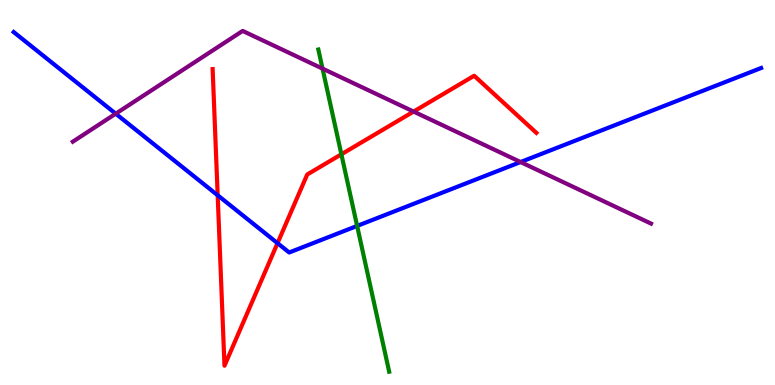[{'lines': ['blue', 'red'], 'intersections': [{'x': 2.81, 'y': 4.93}, {'x': 3.58, 'y': 3.68}]}, {'lines': ['green', 'red'], 'intersections': [{'x': 4.4, 'y': 5.99}]}, {'lines': ['purple', 'red'], 'intersections': [{'x': 5.34, 'y': 7.1}]}, {'lines': ['blue', 'green'], 'intersections': [{'x': 4.61, 'y': 4.13}]}, {'lines': ['blue', 'purple'], 'intersections': [{'x': 1.49, 'y': 7.05}, {'x': 6.72, 'y': 5.79}]}, {'lines': ['green', 'purple'], 'intersections': [{'x': 4.16, 'y': 8.22}]}]